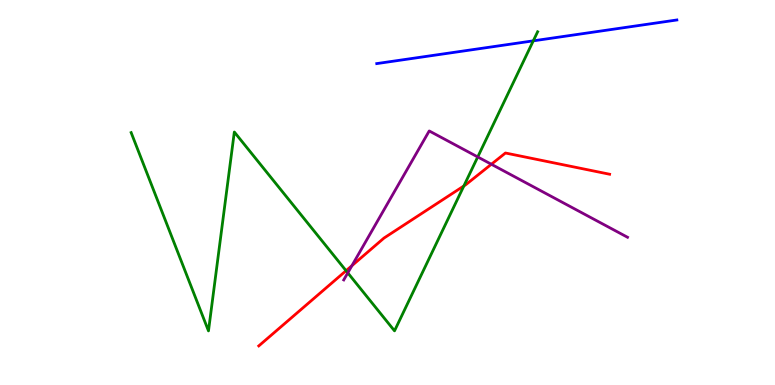[{'lines': ['blue', 'red'], 'intersections': []}, {'lines': ['green', 'red'], 'intersections': [{'x': 4.47, 'y': 2.97}, {'x': 5.99, 'y': 5.17}]}, {'lines': ['purple', 'red'], 'intersections': [{'x': 4.54, 'y': 3.1}, {'x': 6.34, 'y': 5.73}]}, {'lines': ['blue', 'green'], 'intersections': [{'x': 6.88, 'y': 8.94}]}, {'lines': ['blue', 'purple'], 'intersections': []}, {'lines': ['green', 'purple'], 'intersections': [{'x': 4.49, 'y': 2.91}, {'x': 6.16, 'y': 5.92}]}]